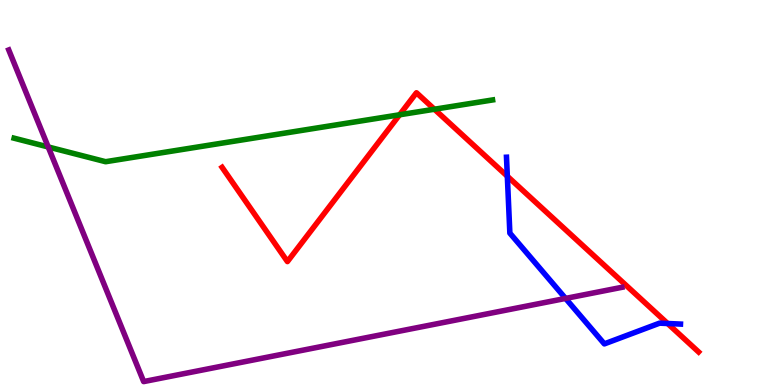[{'lines': ['blue', 'red'], 'intersections': [{'x': 6.55, 'y': 5.42}, {'x': 8.61, 'y': 1.6}]}, {'lines': ['green', 'red'], 'intersections': [{'x': 5.16, 'y': 7.02}, {'x': 5.61, 'y': 7.16}]}, {'lines': ['purple', 'red'], 'intersections': []}, {'lines': ['blue', 'green'], 'intersections': []}, {'lines': ['blue', 'purple'], 'intersections': [{'x': 7.3, 'y': 2.25}]}, {'lines': ['green', 'purple'], 'intersections': [{'x': 0.622, 'y': 6.18}]}]